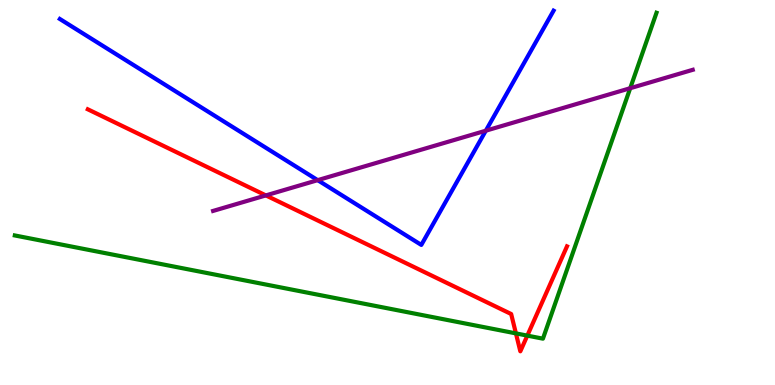[{'lines': ['blue', 'red'], 'intersections': []}, {'lines': ['green', 'red'], 'intersections': [{'x': 6.66, 'y': 1.34}, {'x': 6.8, 'y': 1.28}]}, {'lines': ['purple', 'red'], 'intersections': [{'x': 3.43, 'y': 4.92}]}, {'lines': ['blue', 'green'], 'intersections': []}, {'lines': ['blue', 'purple'], 'intersections': [{'x': 4.1, 'y': 5.32}, {'x': 6.27, 'y': 6.61}]}, {'lines': ['green', 'purple'], 'intersections': [{'x': 8.13, 'y': 7.71}]}]